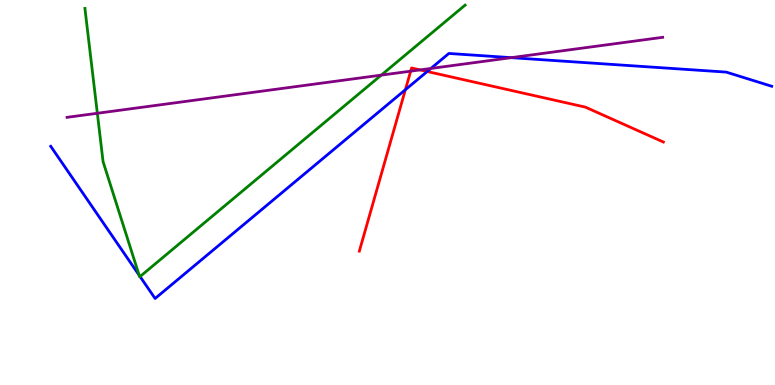[{'lines': ['blue', 'red'], 'intersections': [{'x': 5.23, 'y': 7.67}, {'x': 5.51, 'y': 8.14}]}, {'lines': ['green', 'red'], 'intersections': []}, {'lines': ['purple', 'red'], 'intersections': [{'x': 5.3, 'y': 8.15}, {'x': 5.42, 'y': 8.18}]}, {'lines': ['blue', 'green'], 'intersections': [{'x': 1.8, 'y': 2.85}, {'x': 1.81, 'y': 2.82}]}, {'lines': ['blue', 'purple'], 'intersections': [{'x': 5.56, 'y': 8.22}, {'x': 6.6, 'y': 8.5}]}, {'lines': ['green', 'purple'], 'intersections': [{'x': 1.26, 'y': 7.06}, {'x': 4.92, 'y': 8.05}]}]